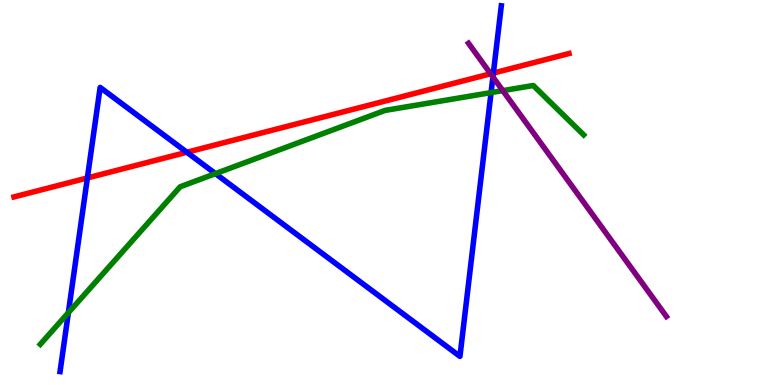[{'lines': ['blue', 'red'], 'intersections': [{'x': 1.13, 'y': 5.38}, {'x': 2.41, 'y': 6.05}, {'x': 6.37, 'y': 8.1}]}, {'lines': ['green', 'red'], 'intersections': []}, {'lines': ['purple', 'red'], 'intersections': [{'x': 6.33, 'y': 8.08}]}, {'lines': ['blue', 'green'], 'intersections': [{'x': 0.882, 'y': 1.88}, {'x': 2.78, 'y': 5.49}, {'x': 6.34, 'y': 7.59}]}, {'lines': ['blue', 'purple'], 'intersections': [{'x': 6.36, 'y': 8.0}]}, {'lines': ['green', 'purple'], 'intersections': [{'x': 6.49, 'y': 7.65}]}]